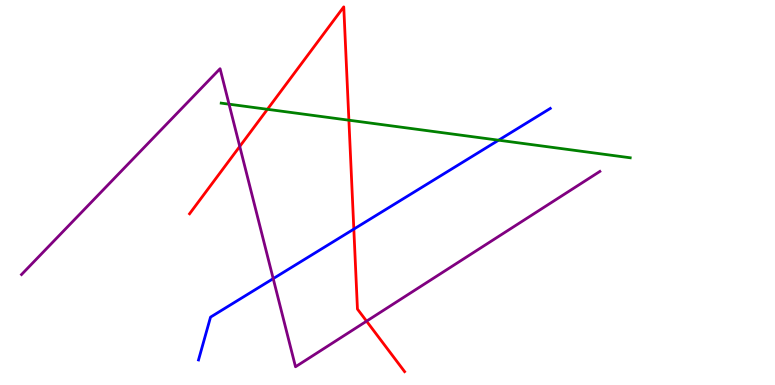[{'lines': ['blue', 'red'], 'intersections': [{'x': 4.57, 'y': 4.05}]}, {'lines': ['green', 'red'], 'intersections': [{'x': 3.45, 'y': 7.16}, {'x': 4.5, 'y': 6.88}]}, {'lines': ['purple', 'red'], 'intersections': [{'x': 3.09, 'y': 6.2}, {'x': 4.73, 'y': 1.66}]}, {'lines': ['blue', 'green'], 'intersections': [{'x': 6.43, 'y': 6.36}]}, {'lines': ['blue', 'purple'], 'intersections': [{'x': 3.53, 'y': 2.76}]}, {'lines': ['green', 'purple'], 'intersections': [{'x': 2.96, 'y': 7.29}]}]